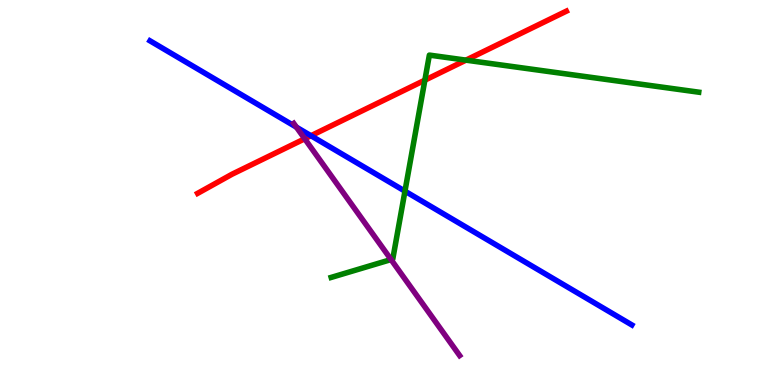[{'lines': ['blue', 'red'], 'intersections': [{'x': 4.01, 'y': 6.47}]}, {'lines': ['green', 'red'], 'intersections': [{'x': 5.48, 'y': 7.92}, {'x': 6.01, 'y': 8.44}]}, {'lines': ['purple', 'red'], 'intersections': [{'x': 3.93, 'y': 6.4}]}, {'lines': ['blue', 'green'], 'intersections': [{'x': 5.23, 'y': 5.03}]}, {'lines': ['blue', 'purple'], 'intersections': [{'x': 3.82, 'y': 6.7}]}, {'lines': ['green', 'purple'], 'intersections': [{'x': 5.05, 'y': 3.26}]}]